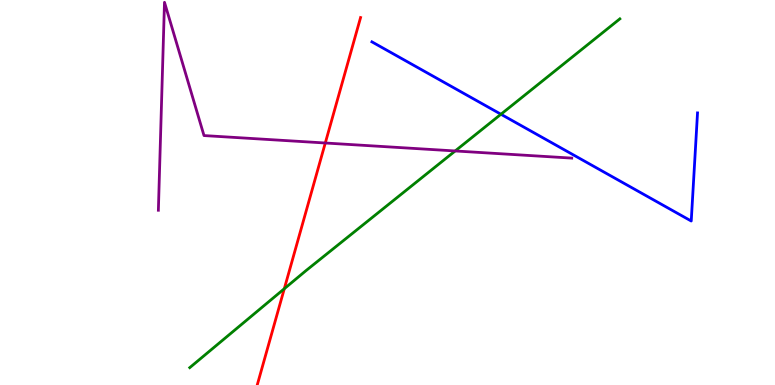[{'lines': ['blue', 'red'], 'intersections': []}, {'lines': ['green', 'red'], 'intersections': [{'x': 3.67, 'y': 2.5}]}, {'lines': ['purple', 'red'], 'intersections': [{'x': 4.2, 'y': 6.29}]}, {'lines': ['blue', 'green'], 'intersections': [{'x': 6.46, 'y': 7.03}]}, {'lines': ['blue', 'purple'], 'intersections': []}, {'lines': ['green', 'purple'], 'intersections': [{'x': 5.87, 'y': 6.08}]}]